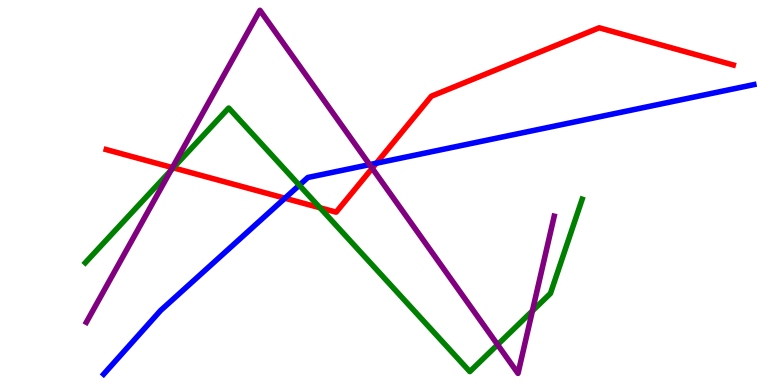[{'lines': ['blue', 'red'], 'intersections': [{'x': 3.68, 'y': 4.85}, {'x': 4.86, 'y': 5.76}]}, {'lines': ['green', 'red'], 'intersections': [{'x': 2.24, 'y': 5.64}, {'x': 4.13, 'y': 4.6}]}, {'lines': ['purple', 'red'], 'intersections': [{'x': 2.22, 'y': 5.65}, {'x': 4.8, 'y': 5.63}]}, {'lines': ['blue', 'green'], 'intersections': [{'x': 3.86, 'y': 5.19}]}, {'lines': ['blue', 'purple'], 'intersections': [{'x': 4.77, 'y': 5.72}]}, {'lines': ['green', 'purple'], 'intersections': [{'x': 2.2, 'y': 5.57}, {'x': 6.42, 'y': 1.05}, {'x': 6.87, 'y': 1.92}]}]